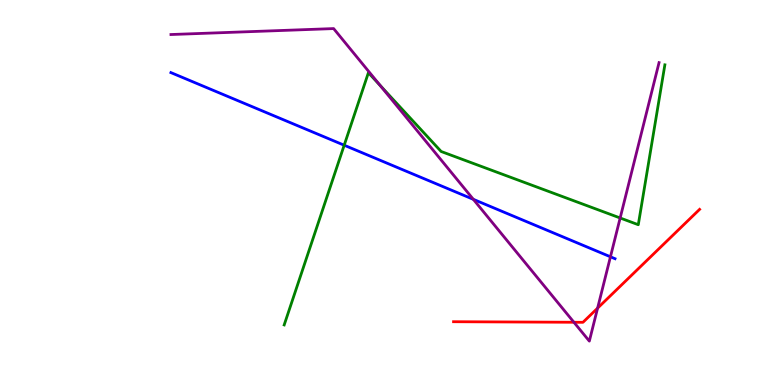[{'lines': ['blue', 'red'], 'intersections': []}, {'lines': ['green', 'red'], 'intersections': []}, {'lines': ['purple', 'red'], 'intersections': [{'x': 7.41, 'y': 1.63}, {'x': 7.71, 'y': 2.0}]}, {'lines': ['blue', 'green'], 'intersections': [{'x': 4.44, 'y': 6.23}]}, {'lines': ['blue', 'purple'], 'intersections': [{'x': 6.11, 'y': 4.82}, {'x': 7.88, 'y': 3.33}]}, {'lines': ['green', 'purple'], 'intersections': [{'x': 4.91, 'y': 7.78}, {'x': 8.0, 'y': 4.34}]}]